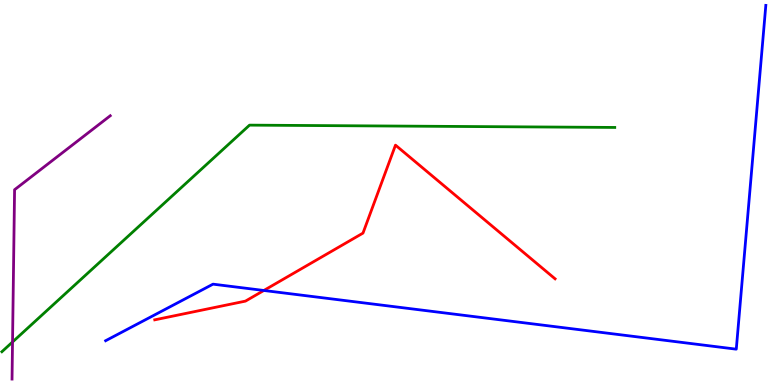[{'lines': ['blue', 'red'], 'intersections': [{'x': 3.4, 'y': 2.46}]}, {'lines': ['green', 'red'], 'intersections': []}, {'lines': ['purple', 'red'], 'intersections': []}, {'lines': ['blue', 'green'], 'intersections': []}, {'lines': ['blue', 'purple'], 'intersections': []}, {'lines': ['green', 'purple'], 'intersections': [{'x': 0.162, 'y': 1.12}]}]